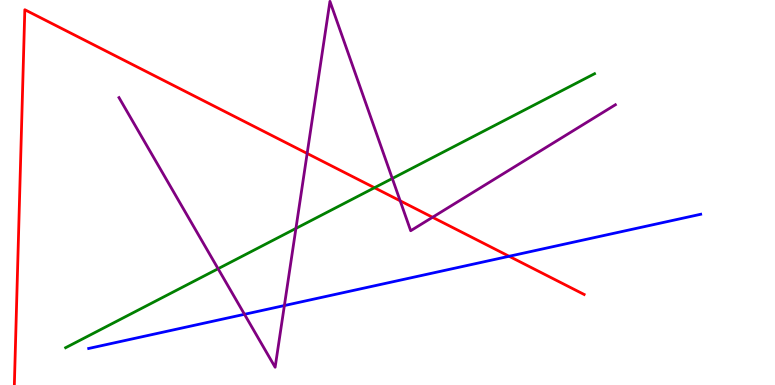[{'lines': ['blue', 'red'], 'intersections': [{'x': 6.57, 'y': 3.34}]}, {'lines': ['green', 'red'], 'intersections': [{'x': 4.83, 'y': 5.12}]}, {'lines': ['purple', 'red'], 'intersections': [{'x': 3.96, 'y': 6.01}, {'x': 5.16, 'y': 4.78}, {'x': 5.58, 'y': 4.36}]}, {'lines': ['blue', 'green'], 'intersections': []}, {'lines': ['blue', 'purple'], 'intersections': [{'x': 3.15, 'y': 1.84}, {'x': 3.67, 'y': 2.06}]}, {'lines': ['green', 'purple'], 'intersections': [{'x': 2.81, 'y': 3.02}, {'x': 3.82, 'y': 4.07}, {'x': 5.06, 'y': 5.36}]}]